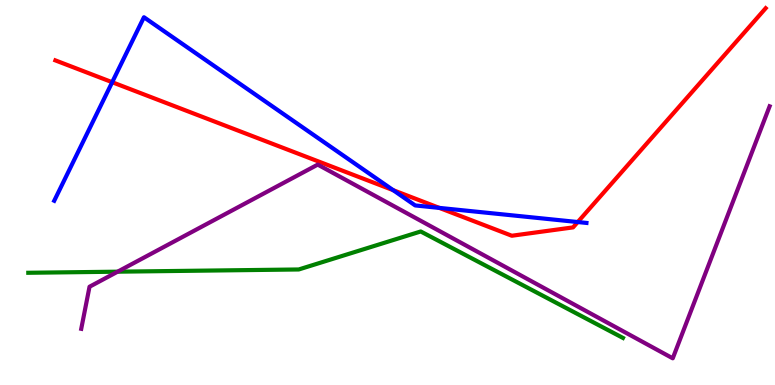[{'lines': ['blue', 'red'], 'intersections': [{'x': 1.45, 'y': 7.86}, {'x': 5.07, 'y': 5.06}, {'x': 5.67, 'y': 4.6}, {'x': 7.45, 'y': 4.23}]}, {'lines': ['green', 'red'], 'intersections': []}, {'lines': ['purple', 'red'], 'intersections': []}, {'lines': ['blue', 'green'], 'intersections': []}, {'lines': ['blue', 'purple'], 'intersections': []}, {'lines': ['green', 'purple'], 'intersections': [{'x': 1.52, 'y': 2.94}]}]